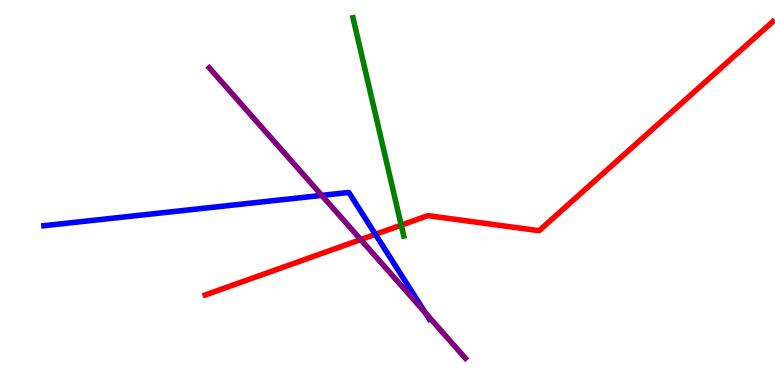[{'lines': ['blue', 'red'], 'intersections': [{'x': 4.84, 'y': 3.91}]}, {'lines': ['green', 'red'], 'intersections': [{'x': 5.18, 'y': 4.15}]}, {'lines': ['purple', 'red'], 'intersections': [{'x': 4.65, 'y': 3.78}]}, {'lines': ['blue', 'green'], 'intersections': []}, {'lines': ['blue', 'purple'], 'intersections': [{'x': 4.15, 'y': 4.92}, {'x': 5.49, 'y': 1.87}]}, {'lines': ['green', 'purple'], 'intersections': []}]